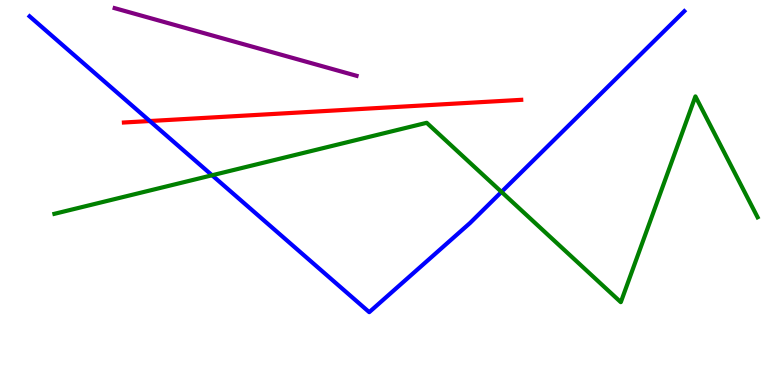[{'lines': ['blue', 'red'], 'intersections': [{'x': 1.93, 'y': 6.86}]}, {'lines': ['green', 'red'], 'intersections': []}, {'lines': ['purple', 'red'], 'intersections': []}, {'lines': ['blue', 'green'], 'intersections': [{'x': 2.74, 'y': 5.45}, {'x': 6.47, 'y': 5.02}]}, {'lines': ['blue', 'purple'], 'intersections': []}, {'lines': ['green', 'purple'], 'intersections': []}]